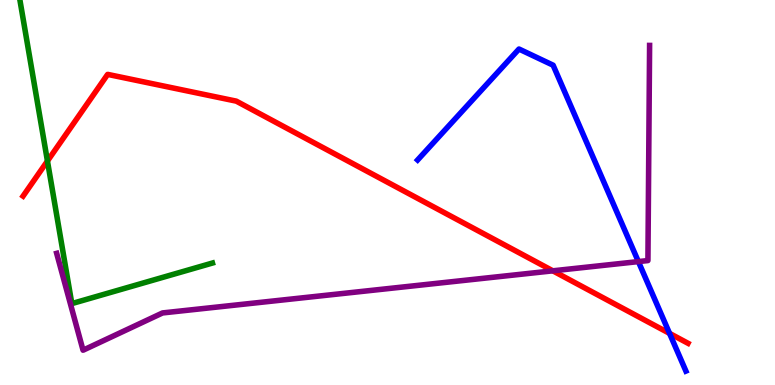[{'lines': ['blue', 'red'], 'intersections': [{'x': 8.64, 'y': 1.34}]}, {'lines': ['green', 'red'], 'intersections': [{'x': 0.612, 'y': 5.82}]}, {'lines': ['purple', 'red'], 'intersections': [{'x': 7.13, 'y': 2.97}]}, {'lines': ['blue', 'green'], 'intersections': []}, {'lines': ['blue', 'purple'], 'intersections': [{'x': 8.24, 'y': 3.21}]}, {'lines': ['green', 'purple'], 'intersections': []}]